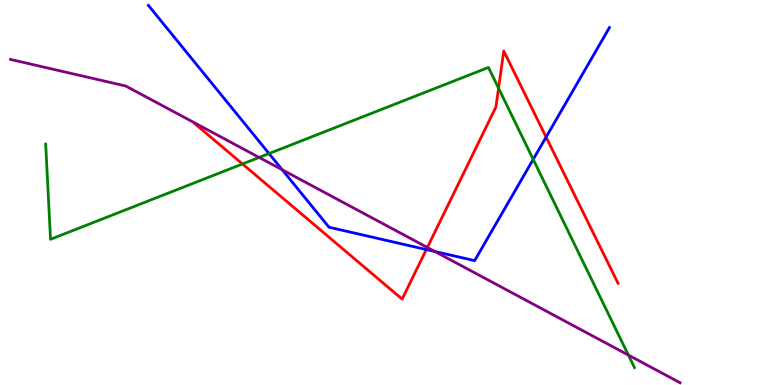[{'lines': ['blue', 'red'], 'intersections': [{'x': 5.5, 'y': 3.52}, {'x': 7.05, 'y': 6.44}]}, {'lines': ['green', 'red'], 'intersections': [{'x': 3.13, 'y': 5.74}, {'x': 6.43, 'y': 7.71}]}, {'lines': ['purple', 'red'], 'intersections': [{'x': 5.51, 'y': 3.57}]}, {'lines': ['blue', 'green'], 'intersections': [{'x': 3.47, 'y': 6.01}, {'x': 6.88, 'y': 5.86}]}, {'lines': ['blue', 'purple'], 'intersections': [{'x': 3.64, 'y': 5.59}, {'x': 5.61, 'y': 3.47}]}, {'lines': ['green', 'purple'], 'intersections': [{'x': 3.34, 'y': 5.91}, {'x': 8.11, 'y': 0.777}]}]